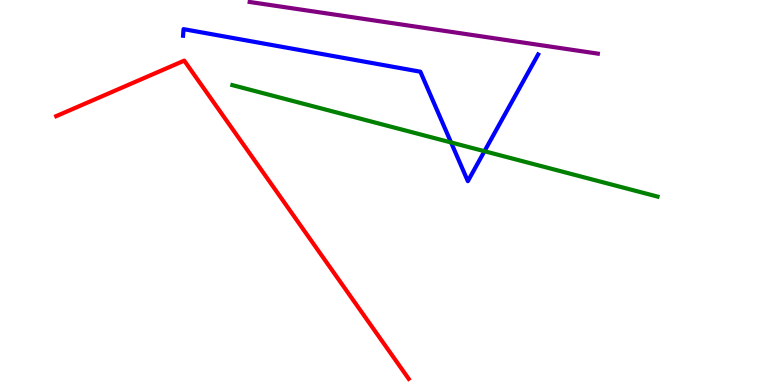[{'lines': ['blue', 'red'], 'intersections': []}, {'lines': ['green', 'red'], 'intersections': []}, {'lines': ['purple', 'red'], 'intersections': []}, {'lines': ['blue', 'green'], 'intersections': [{'x': 5.82, 'y': 6.3}, {'x': 6.25, 'y': 6.07}]}, {'lines': ['blue', 'purple'], 'intersections': []}, {'lines': ['green', 'purple'], 'intersections': []}]